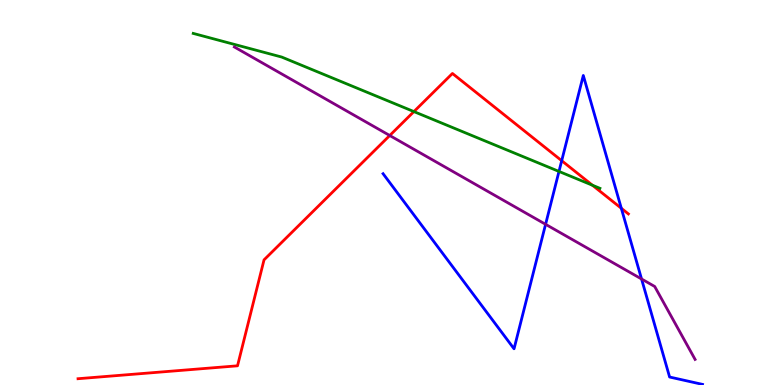[{'lines': ['blue', 'red'], 'intersections': [{'x': 7.25, 'y': 5.83}, {'x': 8.02, 'y': 4.59}]}, {'lines': ['green', 'red'], 'intersections': [{'x': 5.34, 'y': 7.1}, {'x': 7.64, 'y': 5.19}]}, {'lines': ['purple', 'red'], 'intersections': [{'x': 5.03, 'y': 6.48}]}, {'lines': ['blue', 'green'], 'intersections': [{'x': 7.21, 'y': 5.55}]}, {'lines': ['blue', 'purple'], 'intersections': [{'x': 7.04, 'y': 4.17}, {'x': 8.28, 'y': 2.75}]}, {'lines': ['green', 'purple'], 'intersections': []}]